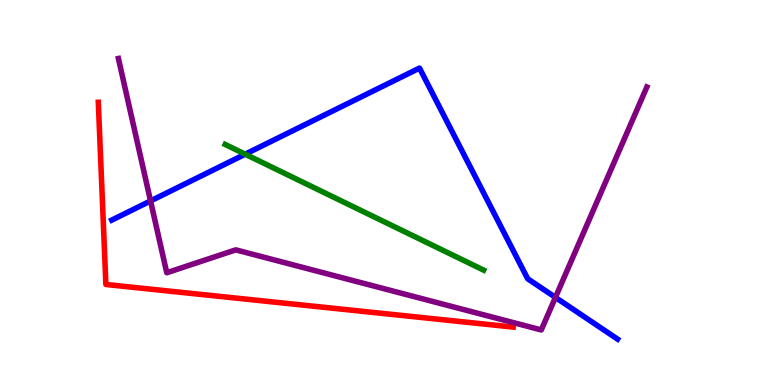[{'lines': ['blue', 'red'], 'intersections': []}, {'lines': ['green', 'red'], 'intersections': []}, {'lines': ['purple', 'red'], 'intersections': []}, {'lines': ['blue', 'green'], 'intersections': [{'x': 3.16, 'y': 6.0}]}, {'lines': ['blue', 'purple'], 'intersections': [{'x': 1.94, 'y': 4.78}, {'x': 7.17, 'y': 2.28}]}, {'lines': ['green', 'purple'], 'intersections': []}]